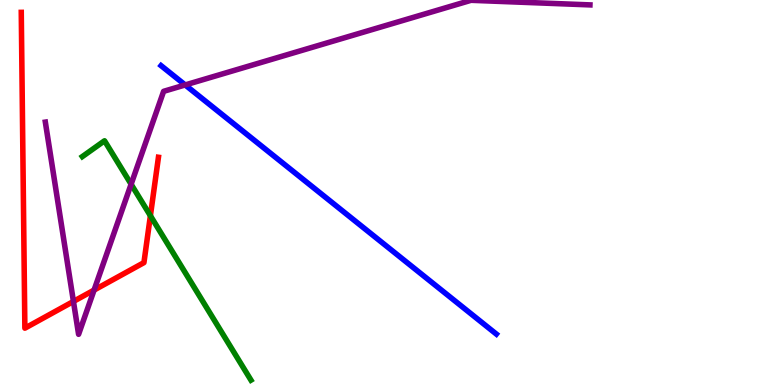[{'lines': ['blue', 'red'], 'intersections': []}, {'lines': ['green', 'red'], 'intersections': [{'x': 1.94, 'y': 4.4}]}, {'lines': ['purple', 'red'], 'intersections': [{'x': 0.948, 'y': 2.17}, {'x': 1.21, 'y': 2.47}]}, {'lines': ['blue', 'green'], 'intersections': []}, {'lines': ['blue', 'purple'], 'intersections': [{'x': 2.39, 'y': 7.79}]}, {'lines': ['green', 'purple'], 'intersections': [{'x': 1.69, 'y': 5.22}]}]